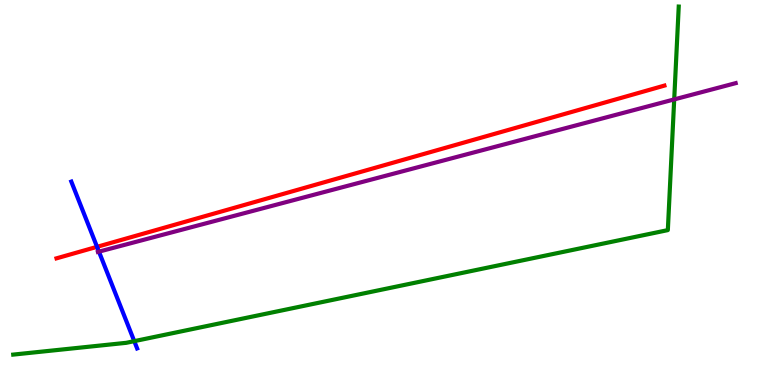[{'lines': ['blue', 'red'], 'intersections': [{'x': 1.25, 'y': 3.59}]}, {'lines': ['green', 'red'], 'intersections': []}, {'lines': ['purple', 'red'], 'intersections': []}, {'lines': ['blue', 'green'], 'intersections': [{'x': 1.73, 'y': 1.14}]}, {'lines': ['blue', 'purple'], 'intersections': [{'x': 1.28, 'y': 3.46}]}, {'lines': ['green', 'purple'], 'intersections': [{'x': 8.7, 'y': 7.42}]}]